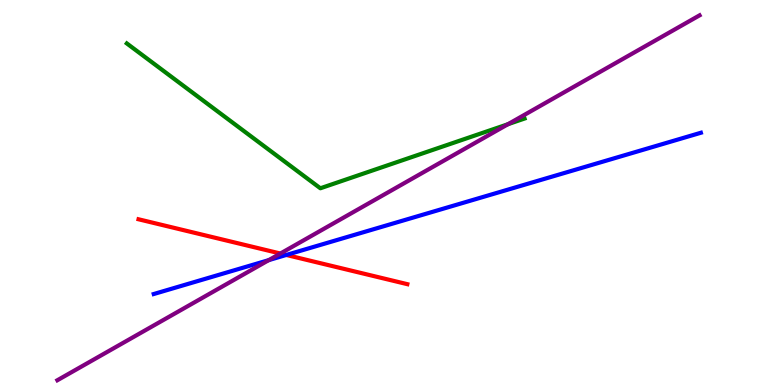[{'lines': ['blue', 'red'], 'intersections': [{'x': 3.69, 'y': 3.38}]}, {'lines': ['green', 'red'], 'intersections': []}, {'lines': ['purple', 'red'], 'intersections': [{'x': 3.62, 'y': 3.42}]}, {'lines': ['blue', 'green'], 'intersections': []}, {'lines': ['blue', 'purple'], 'intersections': [{'x': 3.47, 'y': 3.24}]}, {'lines': ['green', 'purple'], 'intersections': [{'x': 6.55, 'y': 6.77}]}]